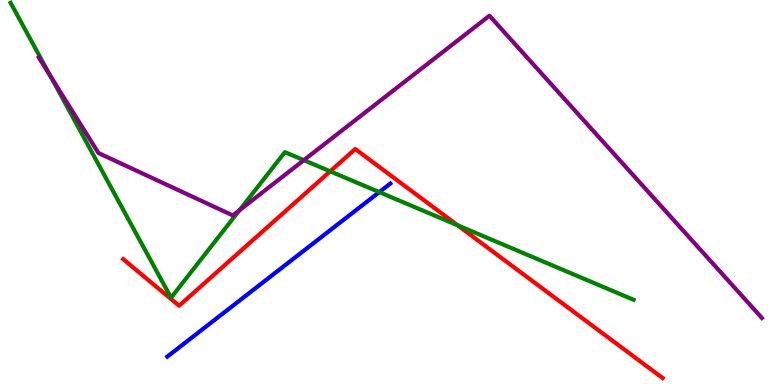[{'lines': ['blue', 'red'], 'intersections': []}, {'lines': ['green', 'red'], 'intersections': [{'x': 4.26, 'y': 5.55}, {'x': 5.9, 'y': 4.15}]}, {'lines': ['purple', 'red'], 'intersections': []}, {'lines': ['blue', 'green'], 'intersections': [{'x': 4.89, 'y': 5.01}]}, {'lines': ['blue', 'purple'], 'intersections': []}, {'lines': ['green', 'purple'], 'intersections': [{'x': 0.655, 'y': 8.01}, {'x': 3.09, 'y': 4.54}, {'x': 3.92, 'y': 5.84}]}]